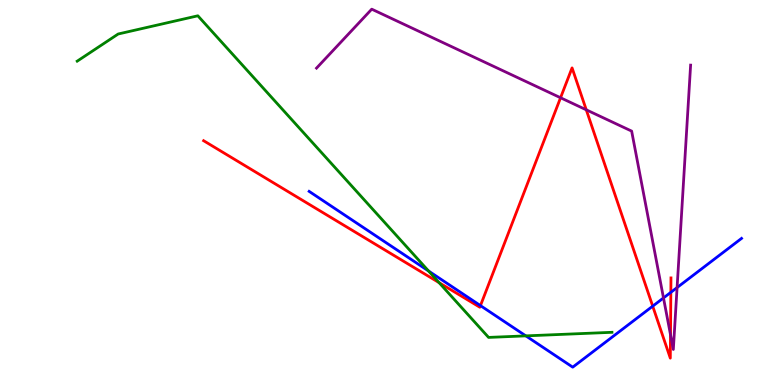[{'lines': ['blue', 'red'], 'intersections': [{'x': 6.2, 'y': 2.06}, {'x': 8.42, 'y': 2.05}, {'x': 8.66, 'y': 2.41}]}, {'lines': ['green', 'red'], 'intersections': [{'x': 5.67, 'y': 2.66}]}, {'lines': ['purple', 'red'], 'intersections': [{'x': 7.23, 'y': 7.46}, {'x': 7.56, 'y': 7.15}, {'x': 8.65, 'y': 1.31}]}, {'lines': ['blue', 'green'], 'intersections': [{'x': 5.53, 'y': 2.96}, {'x': 6.78, 'y': 1.28}]}, {'lines': ['blue', 'purple'], 'intersections': [{'x': 8.56, 'y': 2.26}, {'x': 8.74, 'y': 2.53}]}, {'lines': ['green', 'purple'], 'intersections': []}]